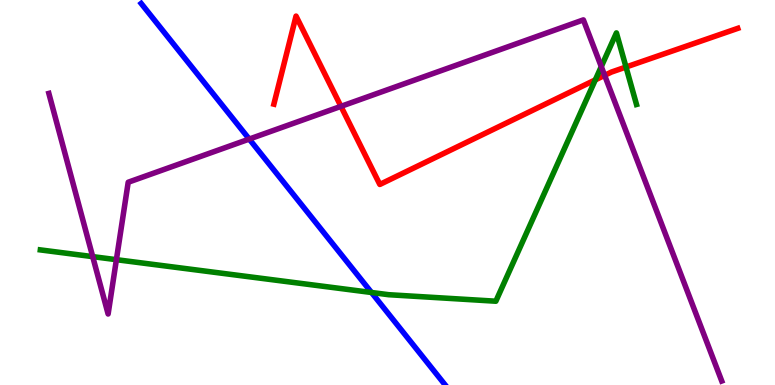[{'lines': ['blue', 'red'], 'intersections': []}, {'lines': ['green', 'red'], 'intersections': [{'x': 7.68, 'y': 7.93}, {'x': 8.08, 'y': 8.26}]}, {'lines': ['purple', 'red'], 'intersections': [{'x': 4.4, 'y': 7.24}, {'x': 7.8, 'y': 8.04}]}, {'lines': ['blue', 'green'], 'intersections': [{'x': 4.79, 'y': 2.4}]}, {'lines': ['blue', 'purple'], 'intersections': [{'x': 3.22, 'y': 6.39}]}, {'lines': ['green', 'purple'], 'intersections': [{'x': 1.2, 'y': 3.33}, {'x': 1.5, 'y': 3.26}, {'x': 7.76, 'y': 8.27}]}]